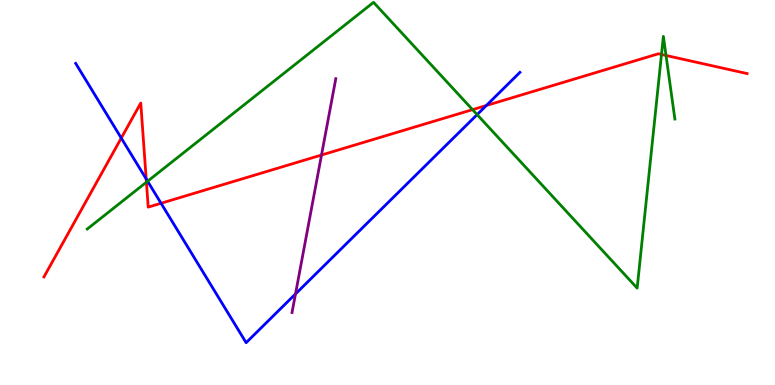[{'lines': ['blue', 'red'], 'intersections': [{'x': 1.56, 'y': 6.41}, {'x': 1.89, 'y': 5.35}, {'x': 2.08, 'y': 4.72}, {'x': 6.28, 'y': 7.26}]}, {'lines': ['green', 'red'], 'intersections': [{'x': 1.89, 'y': 5.27}, {'x': 6.1, 'y': 7.15}, {'x': 8.54, 'y': 8.59}, {'x': 8.59, 'y': 8.56}]}, {'lines': ['purple', 'red'], 'intersections': [{'x': 4.15, 'y': 5.97}]}, {'lines': ['blue', 'green'], 'intersections': [{'x': 1.9, 'y': 5.29}, {'x': 6.16, 'y': 7.02}]}, {'lines': ['blue', 'purple'], 'intersections': [{'x': 3.81, 'y': 2.36}]}, {'lines': ['green', 'purple'], 'intersections': []}]